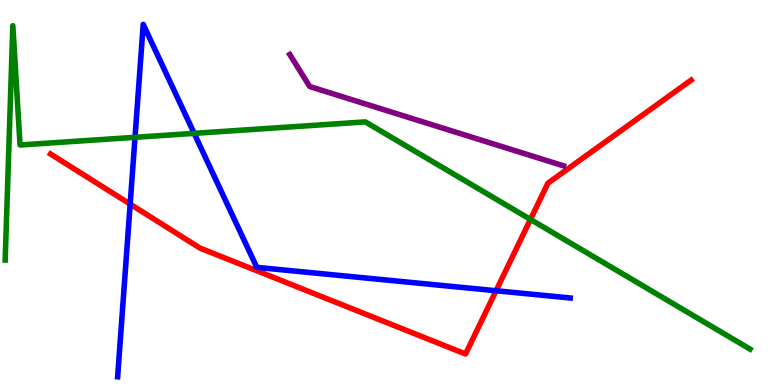[{'lines': ['blue', 'red'], 'intersections': [{'x': 1.68, 'y': 4.7}, {'x': 6.4, 'y': 2.45}]}, {'lines': ['green', 'red'], 'intersections': [{'x': 6.84, 'y': 4.3}]}, {'lines': ['purple', 'red'], 'intersections': []}, {'lines': ['blue', 'green'], 'intersections': [{'x': 1.74, 'y': 6.43}, {'x': 2.51, 'y': 6.54}]}, {'lines': ['blue', 'purple'], 'intersections': []}, {'lines': ['green', 'purple'], 'intersections': []}]